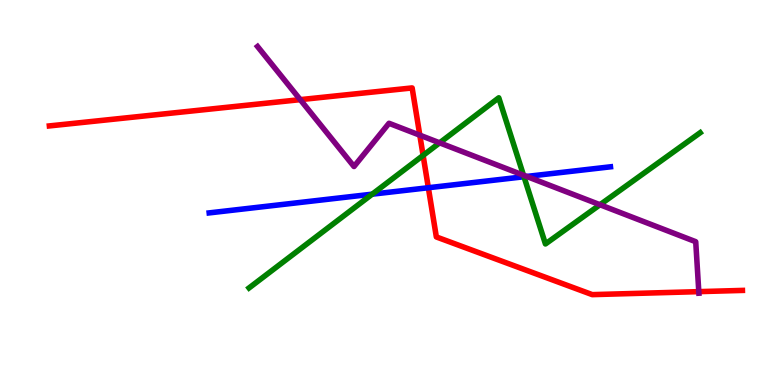[{'lines': ['blue', 'red'], 'intersections': [{'x': 5.53, 'y': 5.12}]}, {'lines': ['green', 'red'], 'intersections': [{'x': 5.46, 'y': 5.96}]}, {'lines': ['purple', 'red'], 'intersections': [{'x': 3.87, 'y': 7.41}, {'x': 5.42, 'y': 6.49}, {'x': 9.02, 'y': 2.42}]}, {'lines': ['blue', 'green'], 'intersections': [{'x': 4.8, 'y': 4.96}, {'x': 6.76, 'y': 5.41}]}, {'lines': ['blue', 'purple'], 'intersections': [{'x': 6.8, 'y': 5.42}]}, {'lines': ['green', 'purple'], 'intersections': [{'x': 5.67, 'y': 6.29}, {'x': 6.75, 'y': 5.45}, {'x': 7.74, 'y': 4.68}]}]